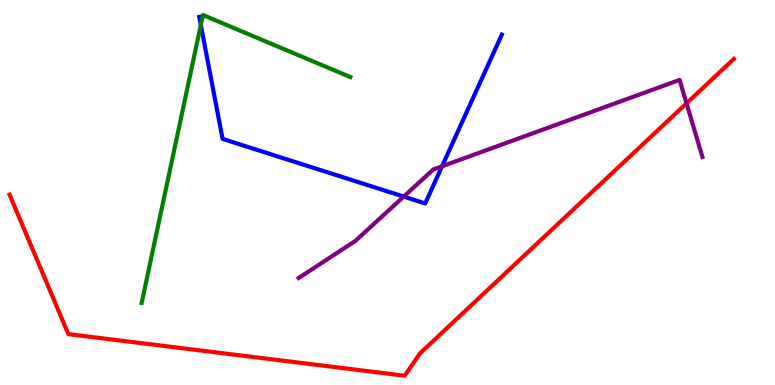[{'lines': ['blue', 'red'], 'intersections': []}, {'lines': ['green', 'red'], 'intersections': []}, {'lines': ['purple', 'red'], 'intersections': [{'x': 8.86, 'y': 7.32}]}, {'lines': ['blue', 'green'], 'intersections': [{'x': 2.59, 'y': 9.35}]}, {'lines': ['blue', 'purple'], 'intersections': [{'x': 5.21, 'y': 4.89}, {'x': 5.7, 'y': 5.68}]}, {'lines': ['green', 'purple'], 'intersections': []}]